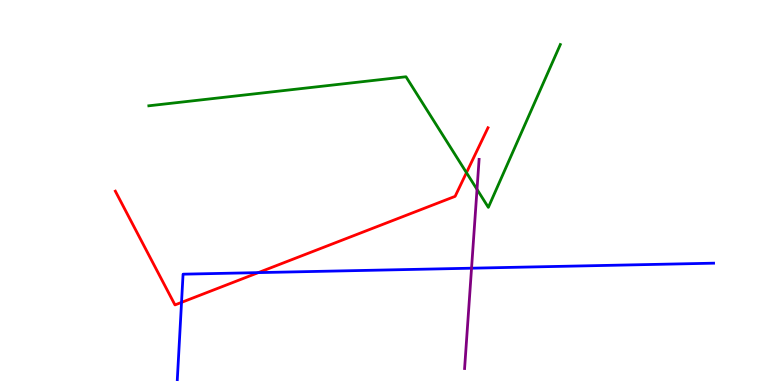[{'lines': ['blue', 'red'], 'intersections': [{'x': 2.34, 'y': 2.15}, {'x': 3.33, 'y': 2.92}]}, {'lines': ['green', 'red'], 'intersections': [{'x': 6.02, 'y': 5.52}]}, {'lines': ['purple', 'red'], 'intersections': []}, {'lines': ['blue', 'green'], 'intersections': []}, {'lines': ['blue', 'purple'], 'intersections': [{'x': 6.08, 'y': 3.03}]}, {'lines': ['green', 'purple'], 'intersections': [{'x': 6.16, 'y': 5.08}]}]